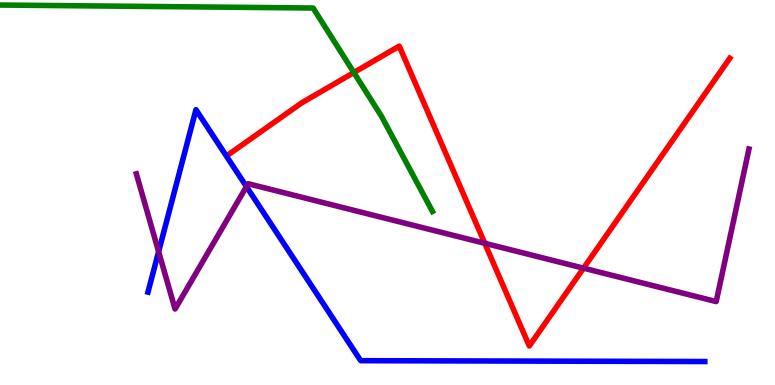[{'lines': ['blue', 'red'], 'intersections': []}, {'lines': ['green', 'red'], 'intersections': [{'x': 4.57, 'y': 8.12}]}, {'lines': ['purple', 'red'], 'intersections': [{'x': 6.26, 'y': 3.68}, {'x': 7.53, 'y': 3.03}]}, {'lines': ['blue', 'green'], 'intersections': []}, {'lines': ['blue', 'purple'], 'intersections': [{'x': 2.05, 'y': 3.46}, {'x': 3.18, 'y': 5.15}]}, {'lines': ['green', 'purple'], 'intersections': []}]